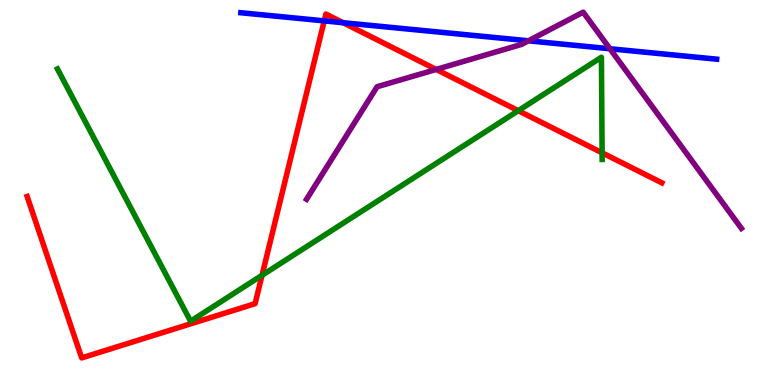[{'lines': ['blue', 'red'], 'intersections': [{'x': 4.18, 'y': 9.46}, {'x': 4.43, 'y': 9.41}]}, {'lines': ['green', 'red'], 'intersections': [{'x': 3.38, 'y': 2.85}, {'x': 6.69, 'y': 7.13}, {'x': 7.77, 'y': 6.03}]}, {'lines': ['purple', 'red'], 'intersections': [{'x': 5.63, 'y': 8.2}]}, {'lines': ['blue', 'green'], 'intersections': []}, {'lines': ['blue', 'purple'], 'intersections': [{'x': 6.82, 'y': 8.94}, {'x': 7.87, 'y': 8.73}]}, {'lines': ['green', 'purple'], 'intersections': []}]